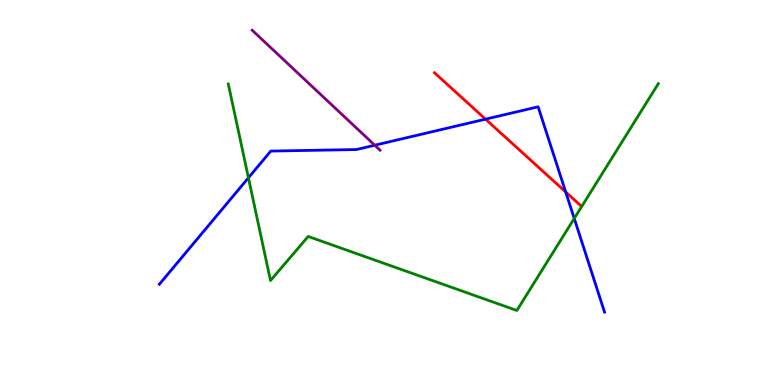[{'lines': ['blue', 'red'], 'intersections': [{'x': 6.27, 'y': 6.9}, {'x': 7.3, 'y': 5.01}]}, {'lines': ['green', 'red'], 'intersections': []}, {'lines': ['purple', 'red'], 'intersections': []}, {'lines': ['blue', 'green'], 'intersections': [{'x': 3.21, 'y': 5.38}, {'x': 7.41, 'y': 4.33}]}, {'lines': ['blue', 'purple'], 'intersections': [{'x': 4.84, 'y': 6.23}]}, {'lines': ['green', 'purple'], 'intersections': []}]